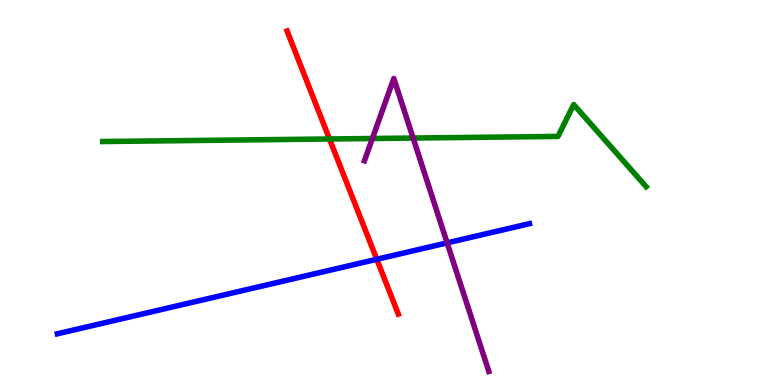[{'lines': ['blue', 'red'], 'intersections': [{'x': 4.86, 'y': 3.27}]}, {'lines': ['green', 'red'], 'intersections': [{'x': 4.25, 'y': 6.39}]}, {'lines': ['purple', 'red'], 'intersections': []}, {'lines': ['blue', 'green'], 'intersections': []}, {'lines': ['blue', 'purple'], 'intersections': [{'x': 5.77, 'y': 3.69}]}, {'lines': ['green', 'purple'], 'intersections': [{'x': 4.8, 'y': 6.4}, {'x': 5.33, 'y': 6.41}]}]